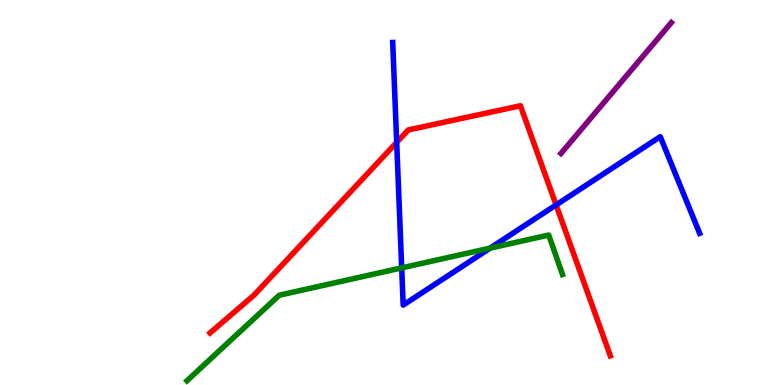[{'lines': ['blue', 'red'], 'intersections': [{'x': 5.12, 'y': 6.3}, {'x': 7.18, 'y': 4.68}]}, {'lines': ['green', 'red'], 'intersections': []}, {'lines': ['purple', 'red'], 'intersections': []}, {'lines': ['blue', 'green'], 'intersections': [{'x': 5.18, 'y': 3.04}, {'x': 6.32, 'y': 3.56}]}, {'lines': ['blue', 'purple'], 'intersections': []}, {'lines': ['green', 'purple'], 'intersections': []}]